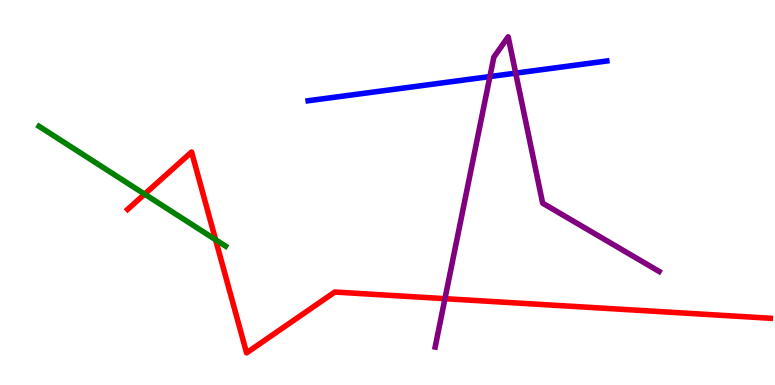[{'lines': ['blue', 'red'], 'intersections': []}, {'lines': ['green', 'red'], 'intersections': [{'x': 1.87, 'y': 4.96}, {'x': 2.78, 'y': 3.77}]}, {'lines': ['purple', 'red'], 'intersections': [{'x': 5.74, 'y': 2.24}]}, {'lines': ['blue', 'green'], 'intersections': []}, {'lines': ['blue', 'purple'], 'intersections': [{'x': 6.32, 'y': 8.01}, {'x': 6.65, 'y': 8.1}]}, {'lines': ['green', 'purple'], 'intersections': []}]